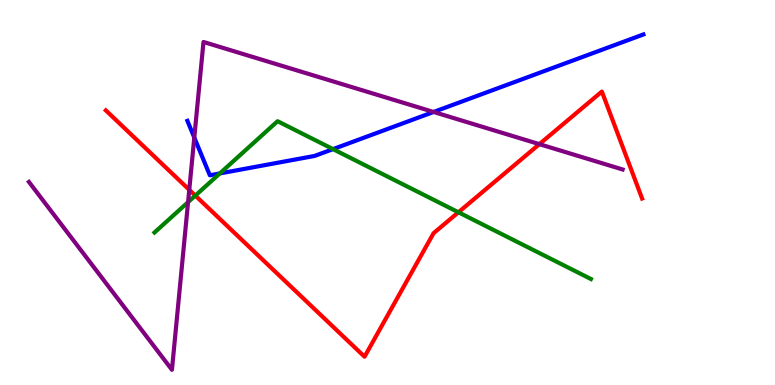[{'lines': ['blue', 'red'], 'intersections': []}, {'lines': ['green', 'red'], 'intersections': [{'x': 2.52, 'y': 4.92}, {'x': 5.92, 'y': 4.49}]}, {'lines': ['purple', 'red'], 'intersections': [{'x': 2.44, 'y': 5.07}, {'x': 6.96, 'y': 6.26}]}, {'lines': ['blue', 'green'], 'intersections': [{'x': 2.84, 'y': 5.49}, {'x': 4.3, 'y': 6.13}]}, {'lines': ['blue', 'purple'], 'intersections': [{'x': 2.51, 'y': 6.43}, {'x': 5.59, 'y': 7.09}]}, {'lines': ['green', 'purple'], 'intersections': [{'x': 2.43, 'y': 4.75}]}]